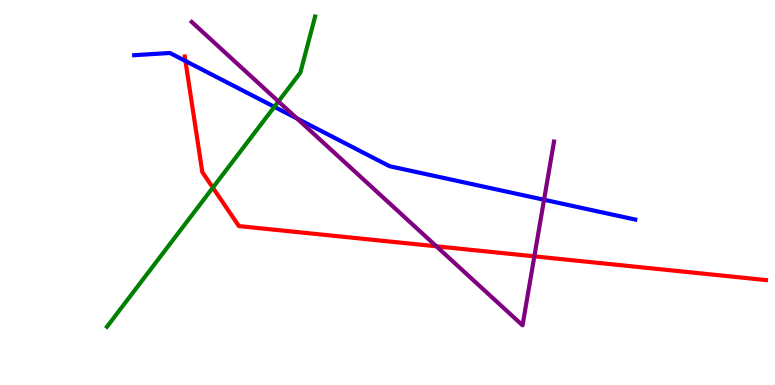[{'lines': ['blue', 'red'], 'intersections': [{'x': 2.39, 'y': 8.42}]}, {'lines': ['green', 'red'], 'intersections': [{'x': 2.75, 'y': 5.13}]}, {'lines': ['purple', 'red'], 'intersections': [{'x': 5.63, 'y': 3.6}, {'x': 6.89, 'y': 3.34}]}, {'lines': ['blue', 'green'], 'intersections': [{'x': 3.54, 'y': 7.23}]}, {'lines': ['blue', 'purple'], 'intersections': [{'x': 3.83, 'y': 6.92}, {'x': 7.02, 'y': 4.81}]}, {'lines': ['green', 'purple'], 'intersections': [{'x': 3.59, 'y': 7.36}]}]